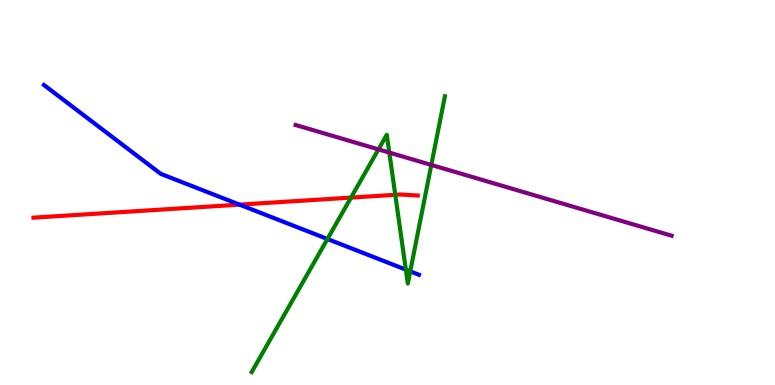[{'lines': ['blue', 'red'], 'intersections': [{'x': 3.09, 'y': 4.68}]}, {'lines': ['green', 'red'], 'intersections': [{'x': 4.53, 'y': 4.87}, {'x': 5.1, 'y': 4.94}]}, {'lines': ['purple', 'red'], 'intersections': []}, {'lines': ['blue', 'green'], 'intersections': [{'x': 4.23, 'y': 3.79}, {'x': 5.24, 'y': 3.0}, {'x': 5.29, 'y': 2.95}]}, {'lines': ['blue', 'purple'], 'intersections': []}, {'lines': ['green', 'purple'], 'intersections': [{'x': 4.88, 'y': 6.12}, {'x': 5.02, 'y': 6.04}, {'x': 5.57, 'y': 5.72}]}]